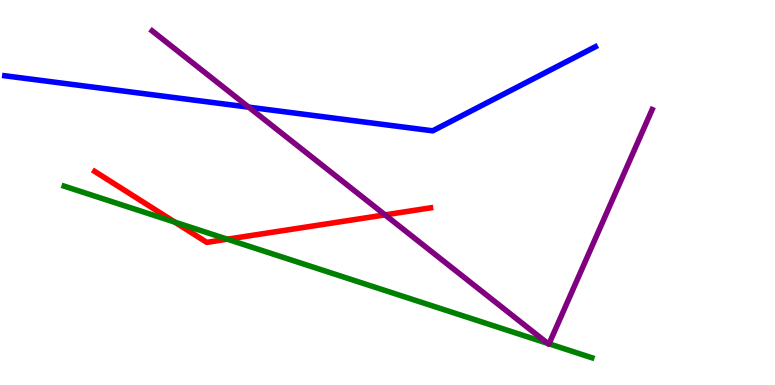[{'lines': ['blue', 'red'], 'intersections': []}, {'lines': ['green', 'red'], 'intersections': [{'x': 2.26, 'y': 4.23}, {'x': 2.93, 'y': 3.79}]}, {'lines': ['purple', 'red'], 'intersections': [{'x': 4.97, 'y': 4.42}]}, {'lines': ['blue', 'green'], 'intersections': []}, {'lines': ['blue', 'purple'], 'intersections': [{'x': 3.21, 'y': 7.22}]}, {'lines': ['green', 'purple'], 'intersections': [{'x': 7.07, 'y': 1.08}, {'x': 7.08, 'y': 1.07}]}]